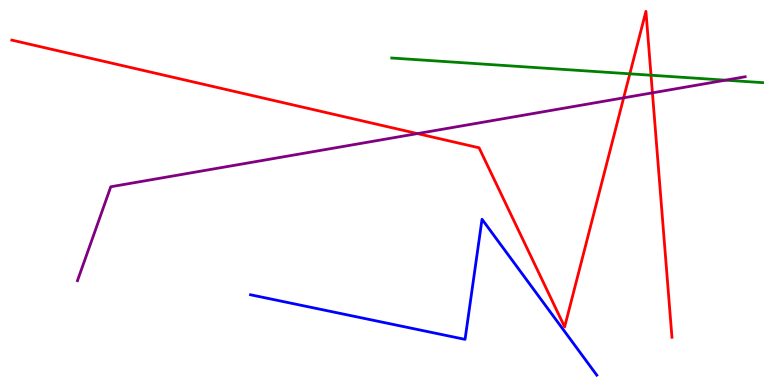[{'lines': ['blue', 'red'], 'intersections': []}, {'lines': ['green', 'red'], 'intersections': [{'x': 8.13, 'y': 8.08}, {'x': 8.4, 'y': 8.05}]}, {'lines': ['purple', 'red'], 'intersections': [{'x': 5.39, 'y': 6.53}, {'x': 8.05, 'y': 7.46}, {'x': 8.42, 'y': 7.59}]}, {'lines': ['blue', 'green'], 'intersections': []}, {'lines': ['blue', 'purple'], 'intersections': []}, {'lines': ['green', 'purple'], 'intersections': [{'x': 9.36, 'y': 7.92}]}]